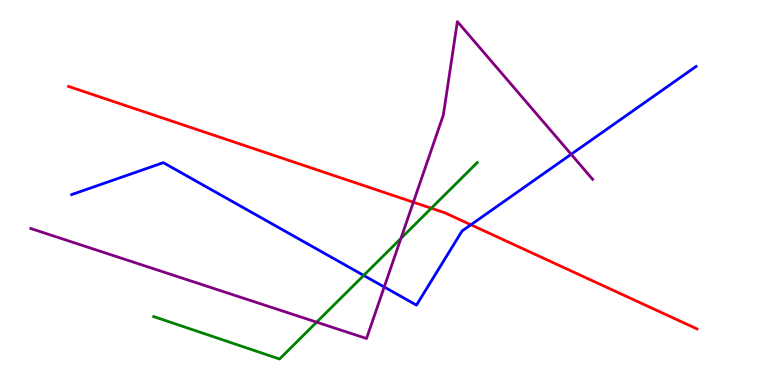[{'lines': ['blue', 'red'], 'intersections': [{'x': 6.08, 'y': 4.16}]}, {'lines': ['green', 'red'], 'intersections': [{'x': 5.57, 'y': 4.59}]}, {'lines': ['purple', 'red'], 'intersections': [{'x': 5.33, 'y': 4.75}]}, {'lines': ['blue', 'green'], 'intersections': [{'x': 4.69, 'y': 2.85}]}, {'lines': ['blue', 'purple'], 'intersections': [{'x': 4.96, 'y': 2.55}, {'x': 7.37, 'y': 5.99}]}, {'lines': ['green', 'purple'], 'intersections': [{'x': 4.09, 'y': 1.63}, {'x': 5.17, 'y': 3.81}]}]